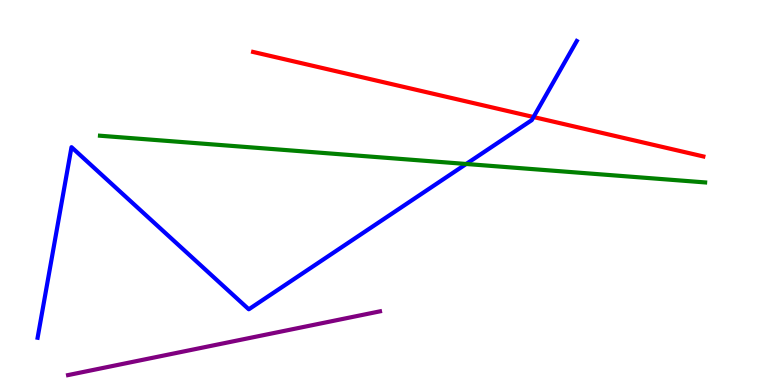[{'lines': ['blue', 'red'], 'intersections': [{'x': 6.88, 'y': 6.96}]}, {'lines': ['green', 'red'], 'intersections': []}, {'lines': ['purple', 'red'], 'intersections': []}, {'lines': ['blue', 'green'], 'intersections': [{'x': 6.02, 'y': 5.74}]}, {'lines': ['blue', 'purple'], 'intersections': []}, {'lines': ['green', 'purple'], 'intersections': []}]